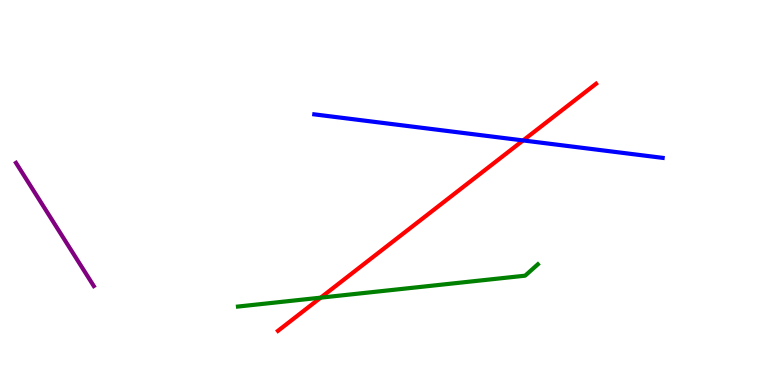[{'lines': ['blue', 'red'], 'intersections': [{'x': 6.75, 'y': 6.35}]}, {'lines': ['green', 'red'], 'intersections': [{'x': 4.14, 'y': 2.27}]}, {'lines': ['purple', 'red'], 'intersections': []}, {'lines': ['blue', 'green'], 'intersections': []}, {'lines': ['blue', 'purple'], 'intersections': []}, {'lines': ['green', 'purple'], 'intersections': []}]